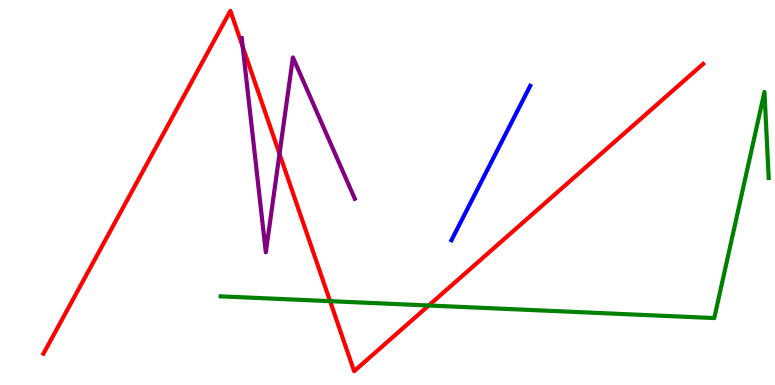[{'lines': ['blue', 'red'], 'intersections': []}, {'lines': ['green', 'red'], 'intersections': [{'x': 4.26, 'y': 2.18}, {'x': 5.53, 'y': 2.06}]}, {'lines': ['purple', 'red'], 'intersections': [{'x': 3.13, 'y': 8.79}, {'x': 3.61, 'y': 6.0}]}, {'lines': ['blue', 'green'], 'intersections': []}, {'lines': ['blue', 'purple'], 'intersections': []}, {'lines': ['green', 'purple'], 'intersections': []}]